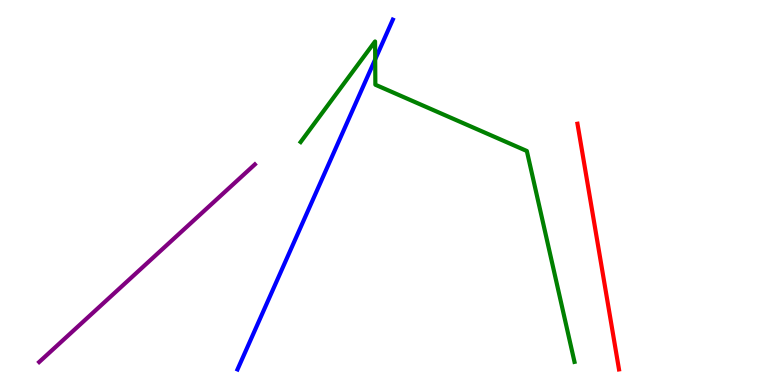[{'lines': ['blue', 'red'], 'intersections': []}, {'lines': ['green', 'red'], 'intersections': []}, {'lines': ['purple', 'red'], 'intersections': []}, {'lines': ['blue', 'green'], 'intersections': [{'x': 4.84, 'y': 8.46}]}, {'lines': ['blue', 'purple'], 'intersections': []}, {'lines': ['green', 'purple'], 'intersections': []}]